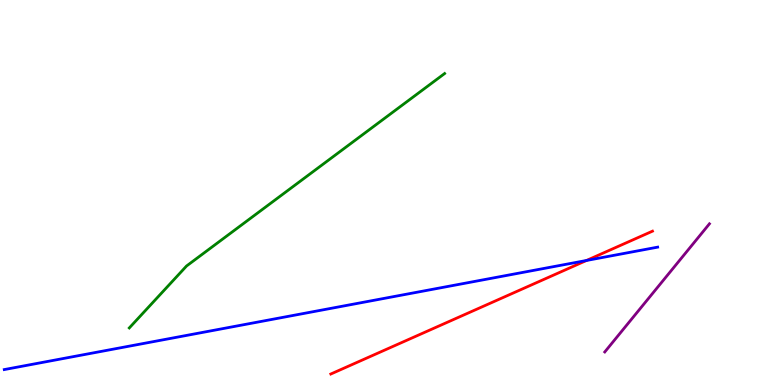[{'lines': ['blue', 'red'], 'intersections': [{'x': 7.57, 'y': 3.23}]}, {'lines': ['green', 'red'], 'intersections': []}, {'lines': ['purple', 'red'], 'intersections': []}, {'lines': ['blue', 'green'], 'intersections': []}, {'lines': ['blue', 'purple'], 'intersections': []}, {'lines': ['green', 'purple'], 'intersections': []}]